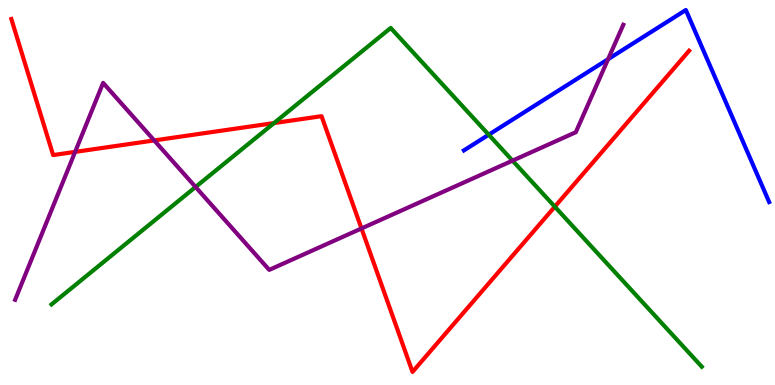[{'lines': ['blue', 'red'], 'intersections': []}, {'lines': ['green', 'red'], 'intersections': [{'x': 3.54, 'y': 6.8}, {'x': 7.16, 'y': 4.63}]}, {'lines': ['purple', 'red'], 'intersections': [{'x': 0.969, 'y': 6.05}, {'x': 1.99, 'y': 6.35}, {'x': 4.66, 'y': 4.07}]}, {'lines': ['blue', 'green'], 'intersections': [{'x': 6.31, 'y': 6.5}]}, {'lines': ['blue', 'purple'], 'intersections': [{'x': 7.85, 'y': 8.46}]}, {'lines': ['green', 'purple'], 'intersections': [{'x': 2.52, 'y': 5.14}, {'x': 6.61, 'y': 5.83}]}]